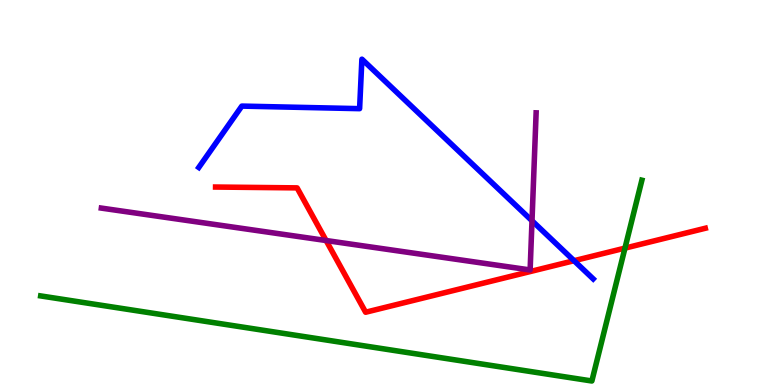[{'lines': ['blue', 'red'], 'intersections': [{'x': 7.41, 'y': 3.23}]}, {'lines': ['green', 'red'], 'intersections': [{'x': 8.06, 'y': 3.56}]}, {'lines': ['purple', 'red'], 'intersections': [{'x': 4.21, 'y': 3.75}]}, {'lines': ['blue', 'green'], 'intersections': []}, {'lines': ['blue', 'purple'], 'intersections': [{'x': 6.86, 'y': 4.27}]}, {'lines': ['green', 'purple'], 'intersections': []}]